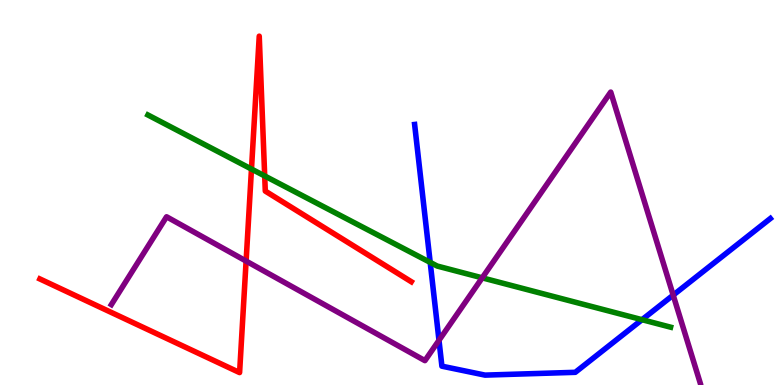[{'lines': ['blue', 'red'], 'intersections': []}, {'lines': ['green', 'red'], 'intersections': [{'x': 3.24, 'y': 5.61}, {'x': 3.42, 'y': 5.43}]}, {'lines': ['purple', 'red'], 'intersections': [{'x': 3.18, 'y': 3.22}]}, {'lines': ['blue', 'green'], 'intersections': [{'x': 5.55, 'y': 3.18}, {'x': 8.28, 'y': 1.7}]}, {'lines': ['blue', 'purple'], 'intersections': [{'x': 5.66, 'y': 1.16}, {'x': 8.69, 'y': 2.33}]}, {'lines': ['green', 'purple'], 'intersections': [{'x': 6.22, 'y': 2.78}]}]